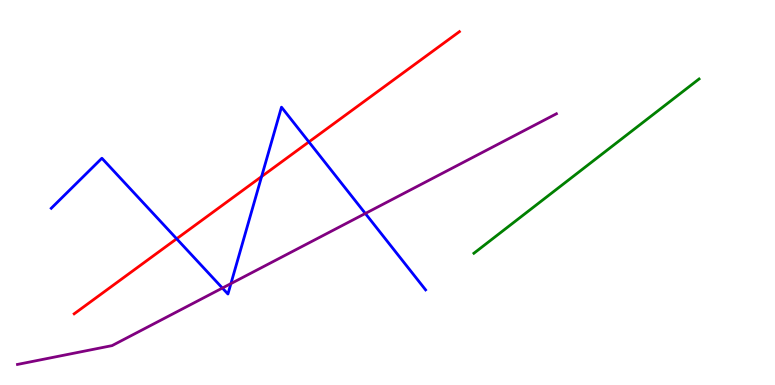[{'lines': ['blue', 'red'], 'intersections': [{'x': 2.28, 'y': 3.8}, {'x': 3.38, 'y': 5.41}, {'x': 3.99, 'y': 6.31}]}, {'lines': ['green', 'red'], 'intersections': []}, {'lines': ['purple', 'red'], 'intersections': []}, {'lines': ['blue', 'green'], 'intersections': []}, {'lines': ['blue', 'purple'], 'intersections': [{'x': 2.87, 'y': 2.52}, {'x': 2.98, 'y': 2.63}, {'x': 4.71, 'y': 4.46}]}, {'lines': ['green', 'purple'], 'intersections': []}]